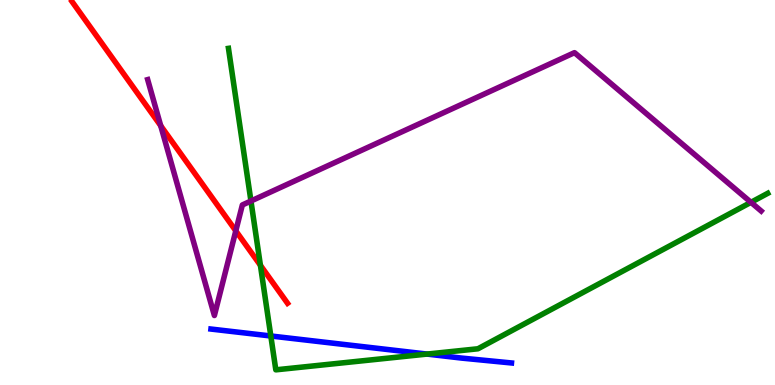[{'lines': ['blue', 'red'], 'intersections': []}, {'lines': ['green', 'red'], 'intersections': [{'x': 3.36, 'y': 3.11}]}, {'lines': ['purple', 'red'], 'intersections': [{'x': 2.07, 'y': 6.73}, {'x': 3.04, 'y': 4.0}]}, {'lines': ['blue', 'green'], 'intersections': [{'x': 3.49, 'y': 1.27}, {'x': 5.51, 'y': 0.803}]}, {'lines': ['blue', 'purple'], 'intersections': []}, {'lines': ['green', 'purple'], 'intersections': [{'x': 3.24, 'y': 4.78}, {'x': 9.69, 'y': 4.74}]}]